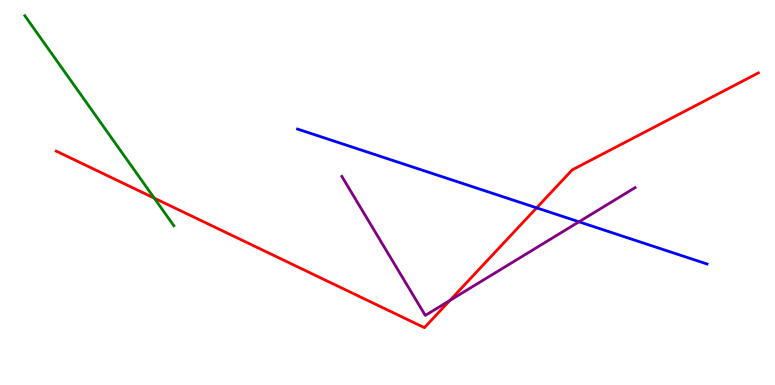[{'lines': ['blue', 'red'], 'intersections': [{'x': 6.92, 'y': 4.6}]}, {'lines': ['green', 'red'], 'intersections': [{'x': 1.99, 'y': 4.85}]}, {'lines': ['purple', 'red'], 'intersections': [{'x': 5.81, 'y': 2.2}]}, {'lines': ['blue', 'green'], 'intersections': []}, {'lines': ['blue', 'purple'], 'intersections': [{'x': 7.47, 'y': 4.24}]}, {'lines': ['green', 'purple'], 'intersections': []}]